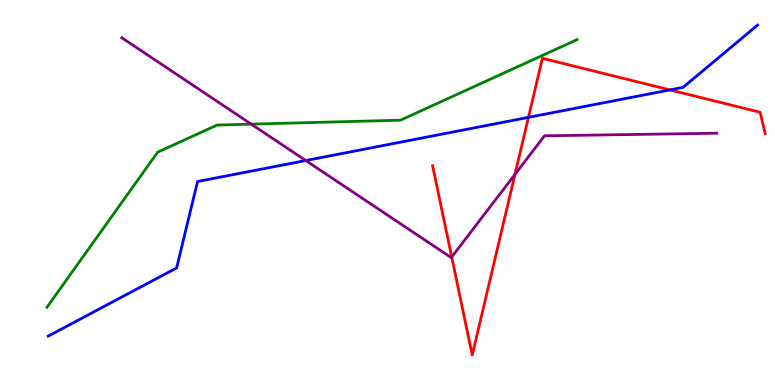[{'lines': ['blue', 'red'], 'intersections': [{'x': 6.82, 'y': 6.95}, {'x': 8.64, 'y': 7.66}]}, {'lines': ['green', 'red'], 'intersections': []}, {'lines': ['purple', 'red'], 'intersections': [{'x': 5.83, 'y': 3.32}, {'x': 6.64, 'y': 5.47}]}, {'lines': ['blue', 'green'], 'intersections': []}, {'lines': ['blue', 'purple'], 'intersections': [{'x': 3.95, 'y': 5.83}]}, {'lines': ['green', 'purple'], 'intersections': [{'x': 3.24, 'y': 6.78}]}]